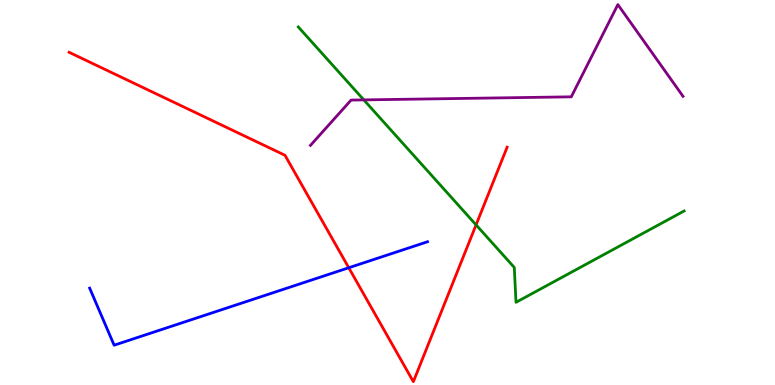[{'lines': ['blue', 'red'], 'intersections': [{'x': 4.5, 'y': 3.05}]}, {'lines': ['green', 'red'], 'intersections': [{'x': 6.14, 'y': 4.16}]}, {'lines': ['purple', 'red'], 'intersections': []}, {'lines': ['blue', 'green'], 'intersections': []}, {'lines': ['blue', 'purple'], 'intersections': []}, {'lines': ['green', 'purple'], 'intersections': [{'x': 4.69, 'y': 7.41}]}]